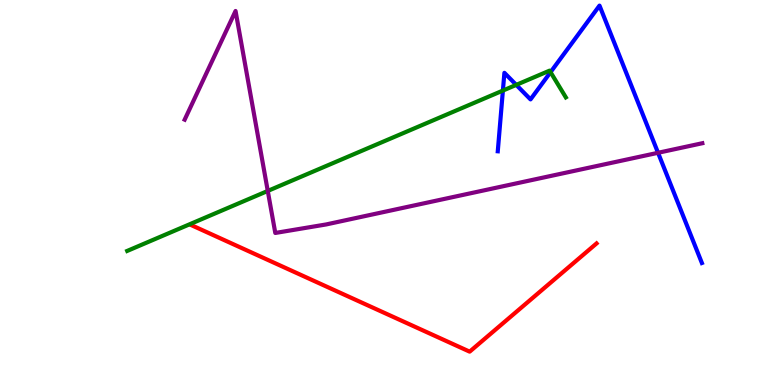[{'lines': ['blue', 'red'], 'intersections': []}, {'lines': ['green', 'red'], 'intersections': []}, {'lines': ['purple', 'red'], 'intersections': []}, {'lines': ['blue', 'green'], 'intersections': [{'x': 6.49, 'y': 7.65}, {'x': 6.66, 'y': 7.8}, {'x': 7.1, 'y': 8.13}]}, {'lines': ['blue', 'purple'], 'intersections': [{'x': 8.49, 'y': 6.03}]}, {'lines': ['green', 'purple'], 'intersections': [{'x': 3.46, 'y': 5.04}]}]